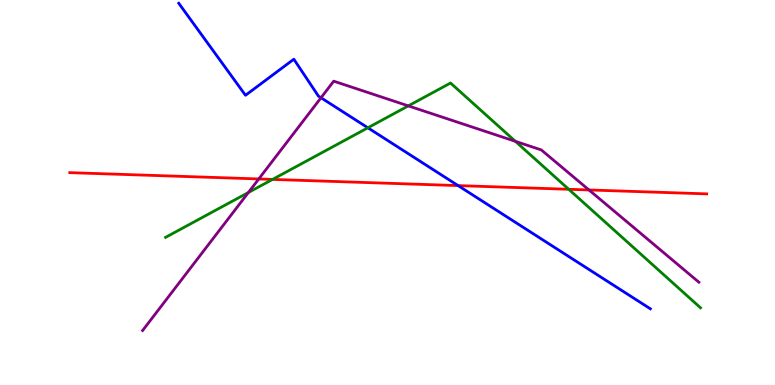[{'lines': ['blue', 'red'], 'intersections': [{'x': 5.91, 'y': 5.18}]}, {'lines': ['green', 'red'], 'intersections': [{'x': 3.52, 'y': 5.34}, {'x': 7.34, 'y': 5.08}]}, {'lines': ['purple', 'red'], 'intersections': [{'x': 3.34, 'y': 5.35}, {'x': 7.6, 'y': 5.07}]}, {'lines': ['blue', 'green'], 'intersections': [{'x': 4.75, 'y': 6.68}]}, {'lines': ['blue', 'purple'], 'intersections': [{'x': 4.14, 'y': 7.46}]}, {'lines': ['green', 'purple'], 'intersections': [{'x': 3.2, 'y': 5.0}, {'x': 5.27, 'y': 7.25}, {'x': 6.65, 'y': 6.33}]}]